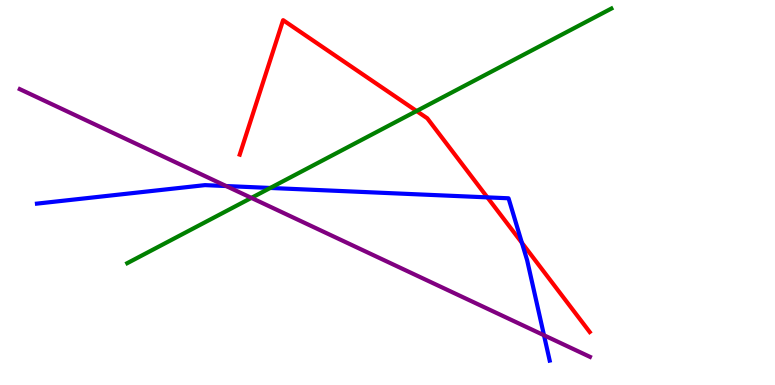[{'lines': ['blue', 'red'], 'intersections': [{'x': 6.29, 'y': 4.87}, {'x': 6.73, 'y': 3.69}]}, {'lines': ['green', 'red'], 'intersections': [{'x': 5.38, 'y': 7.12}]}, {'lines': ['purple', 'red'], 'intersections': []}, {'lines': ['blue', 'green'], 'intersections': [{'x': 3.49, 'y': 5.12}]}, {'lines': ['blue', 'purple'], 'intersections': [{'x': 2.92, 'y': 5.17}, {'x': 7.02, 'y': 1.29}]}, {'lines': ['green', 'purple'], 'intersections': [{'x': 3.24, 'y': 4.86}]}]